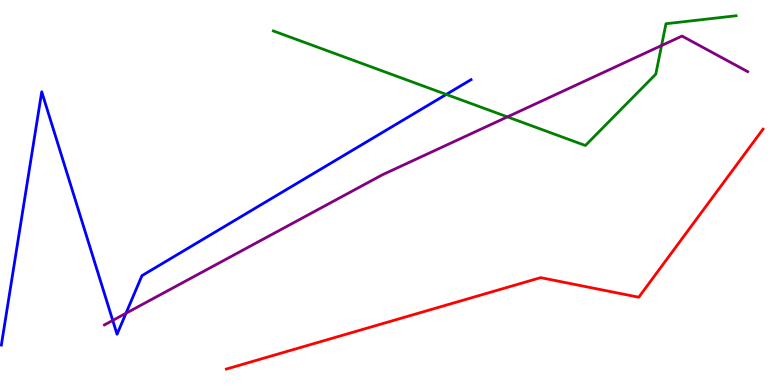[{'lines': ['blue', 'red'], 'intersections': []}, {'lines': ['green', 'red'], 'intersections': []}, {'lines': ['purple', 'red'], 'intersections': []}, {'lines': ['blue', 'green'], 'intersections': [{'x': 5.76, 'y': 7.55}]}, {'lines': ['blue', 'purple'], 'intersections': [{'x': 1.45, 'y': 1.68}, {'x': 1.63, 'y': 1.86}]}, {'lines': ['green', 'purple'], 'intersections': [{'x': 6.55, 'y': 6.96}, {'x': 8.54, 'y': 8.82}]}]